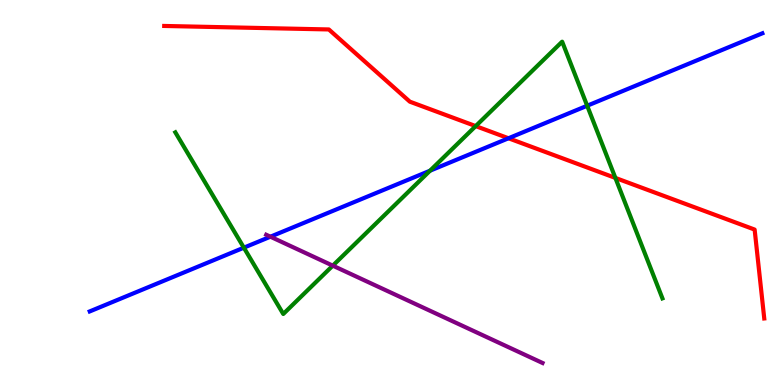[{'lines': ['blue', 'red'], 'intersections': [{'x': 6.56, 'y': 6.41}]}, {'lines': ['green', 'red'], 'intersections': [{'x': 6.14, 'y': 6.72}, {'x': 7.94, 'y': 5.38}]}, {'lines': ['purple', 'red'], 'intersections': []}, {'lines': ['blue', 'green'], 'intersections': [{'x': 3.15, 'y': 3.57}, {'x': 5.55, 'y': 5.57}, {'x': 7.58, 'y': 7.25}]}, {'lines': ['blue', 'purple'], 'intersections': [{'x': 3.49, 'y': 3.85}]}, {'lines': ['green', 'purple'], 'intersections': [{'x': 4.29, 'y': 3.1}]}]